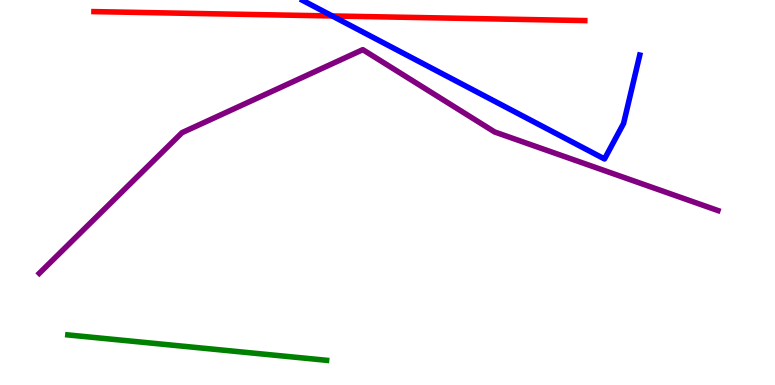[{'lines': ['blue', 'red'], 'intersections': [{'x': 4.29, 'y': 9.59}]}, {'lines': ['green', 'red'], 'intersections': []}, {'lines': ['purple', 'red'], 'intersections': []}, {'lines': ['blue', 'green'], 'intersections': []}, {'lines': ['blue', 'purple'], 'intersections': []}, {'lines': ['green', 'purple'], 'intersections': []}]